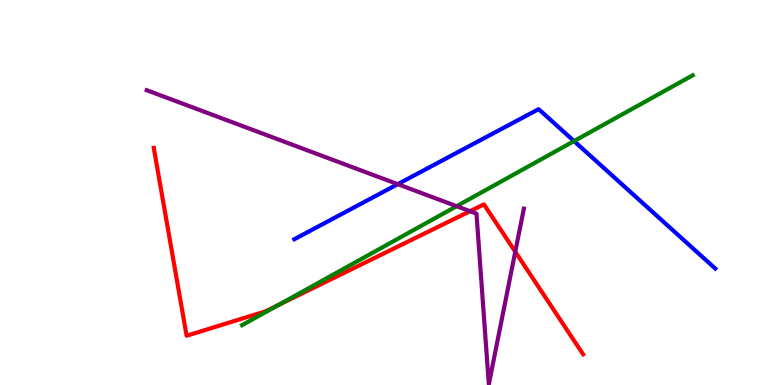[{'lines': ['blue', 'red'], 'intersections': []}, {'lines': ['green', 'red'], 'intersections': [{'x': 3.58, 'y': 2.07}]}, {'lines': ['purple', 'red'], 'intersections': [{'x': 6.06, 'y': 4.51}, {'x': 6.65, 'y': 3.46}]}, {'lines': ['blue', 'green'], 'intersections': [{'x': 7.41, 'y': 6.34}]}, {'lines': ['blue', 'purple'], 'intersections': [{'x': 5.13, 'y': 5.22}]}, {'lines': ['green', 'purple'], 'intersections': [{'x': 5.89, 'y': 4.64}]}]